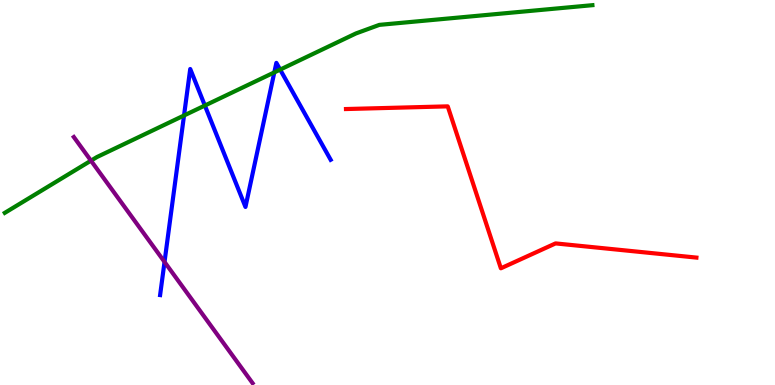[{'lines': ['blue', 'red'], 'intersections': []}, {'lines': ['green', 'red'], 'intersections': []}, {'lines': ['purple', 'red'], 'intersections': []}, {'lines': ['blue', 'green'], 'intersections': [{'x': 2.37, 'y': 7.0}, {'x': 2.64, 'y': 7.26}, {'x': 3.54, 'y': 8.12}, {'x': 3.61, 'y': 8.19}]}, {'lines': ['blue', 'purple'], 'intersections': [{'x': 2.12, 'y': 3.2}]}, {'lines': ['green', 'purple'], 'intersections': [{'x': 1.17, 'y': 5.83}]}]